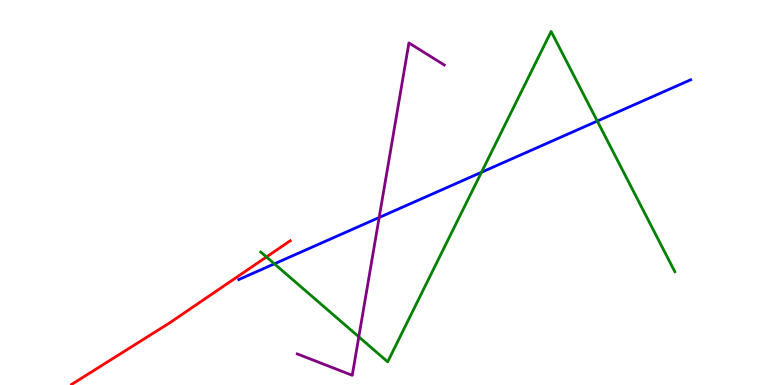[{'lines': ['blue', 'red'], 'intersections': []}, {'lines': ['green', 'red'], 'intersections': [{'x': 3.44, 'y': 3.33}]}, {'lines': ['purple', 'red'], 'intersections': []}, {'lines': ['blue', 'green'], 'intersections': [{'x': 3.54, 'y': 3.15}, {'x': 6.21, 'y': 5.53}, {'x': 7.71, 'y': 6.86}]}, {'lines': ['blue', 'purple'], 'intersections': [{'x': 4.89, 'y': 4.35}]}, {'lines': ['green', 'purple'], 'intersections': [{'x': 4.63, 'y': 1.25}]}]